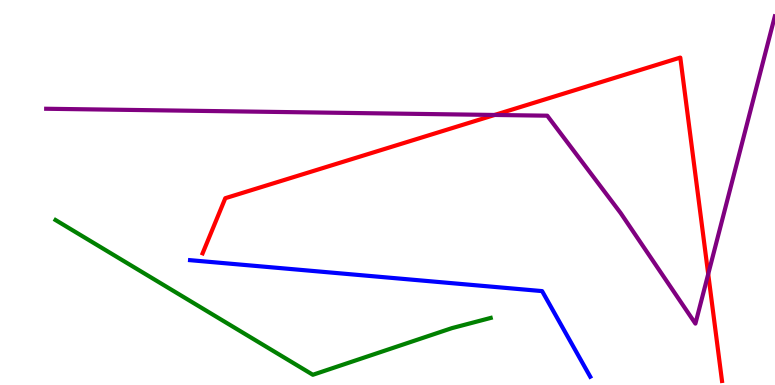[{'lines': ['blue', 'red'], 'intersections': []}, {'lines': ['green', 'red'], 'intersections': []}, {'lines': ['purple', 'red'], 'intersections': [{'x': 6.38, 'y': 7.01}, {'x': 9.14, 'y': 2.88}]}, {'lines': ['blue', 'green'], 'intersections': []}, {'lines': ['blue', 'purple'], 'intersections': []}, {'lines': ['green', 'purple'], 'intersections': []}]